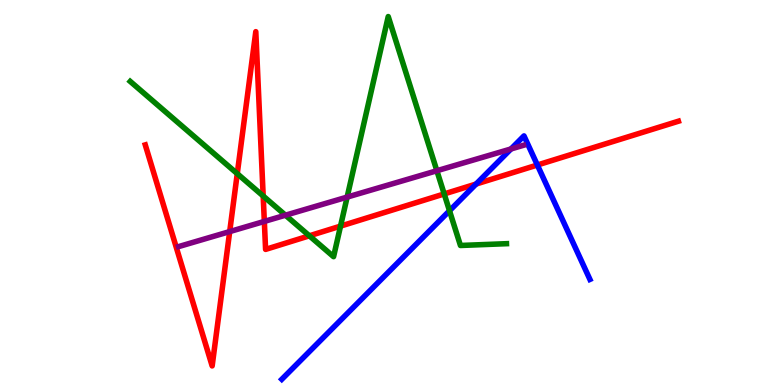[{'lines': ['blue', 'red'], 'intersections': [{'x': 6.14, 'y': 5.22}, {'x': 6.93, 'y': 5.71}]}, {'lines': ['green', 'red'], 'intersections': [{'x': 3.06, 'y': 5.49}, {'x': 3.4, 'y': 4.91}, {'x': 3.99, 'y': 3.88}, {'x': 4.39, 'y': 4.13}, {'x': 5.73, 'y': 4.96}]}, {'lines': ['purple', 'red'], 'intersections': [{'x': 2.96, 'y': 3.98}, {'x': 3.41, 'y': 4.25}]}, {'lines': ['blue', 'green'], 'intersections': [{'x': 5.8, 'y': 4.53}]}, {'lines': ['blue', 'purple'], 'intersections': [{'x': 6.59, 'y': 6.13}]}, {'lines': ['green', 'purple'], 'intersections': [{'x': 3.68, 'y': 4.41}, {'x': 4.48, 'y': 4.88}, {'x': 5.64, 'y': 5.57}]}]